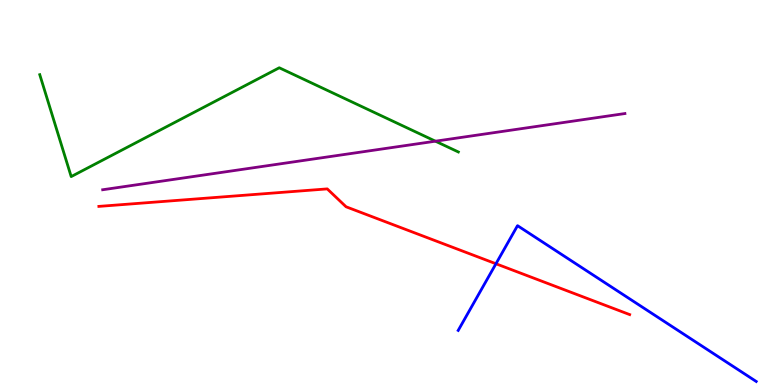[{'lines': ['blue', 'red'], 'intersections': [{'x': 6.4, 'y': 3.15}]}, {'lines': ['green', 'red'], 'intersections': []}, {'lines': ['purple', 'red'], 'intersections': []}, {'lines': ['blue', 'green'], 'intersections': []}, {'lines': ['blue', 'purple'], 'intersections': []}, {'lines': ['green', 'purple'], 'intersections': [{'x': 5.62, 'y': 6.33}]}]